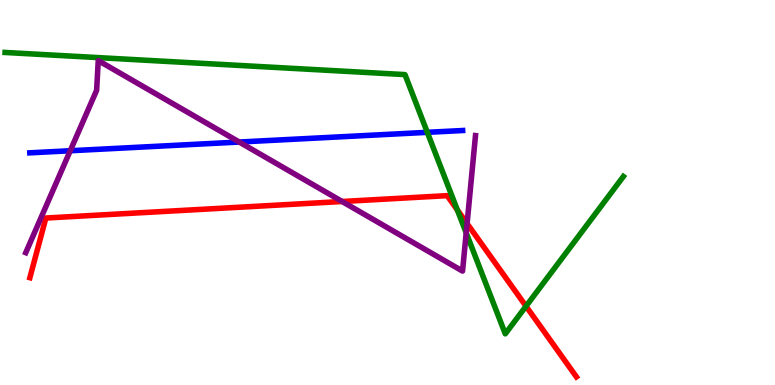[{'lines': ['blue', 'red'], 'intersections': []}, {'lines': ['green', 'red'], 'intersections': [{'x': 5.9, 'y': 4.55}, {'x': 6.79, 'y': 2.05}]}, {'lines': ['purple', 'red'], 'intersections': [{'x': 4.41, 'y': 4.77}, {'x': 6.03, 'y': 4.19}]}, {'lines': ['blue', 'green'], 'intersections': [{'x': 5.51, 'y': 6.56}]}, {'lines': ['blue', 'purple'], 'intersections': [{'x': 0.906, 'y': 6.08}, {'x': 3.09, 'y': 6.31}]}, {'lines': ['green', 'purple'], 'intersections': [{'x': 6.02, 'y': 3.95}]}]